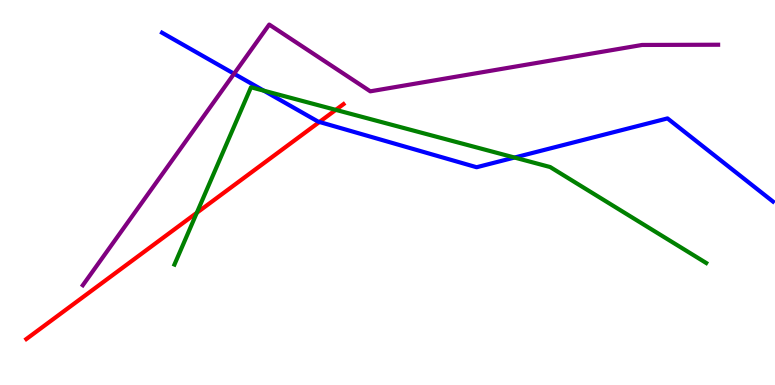[{'lines': ['blue', 'red'], 'intersections': [{'x': 4.12, 'y': 6.83}]}, {'lines': ['green', 'red'], 'intersections': [{'x': 2.54, 'y': 4.47}, {'x': 4.33, 'y': 7.15}]}, {'lines': ['purple', 'red'], 'intersections': []}, {'lines': ['blue', 'green'], 'intersections': [{'x': 3.4, 'y': 7.64}, {'x': 6.64, 'y': 5.91}]}, {'lines': ['blue', 'purple'], 'intersections': [{'x': 3.02, 'y': 8.08}]}, {'lines': ['green', 'purple'], 'intersections': []}]